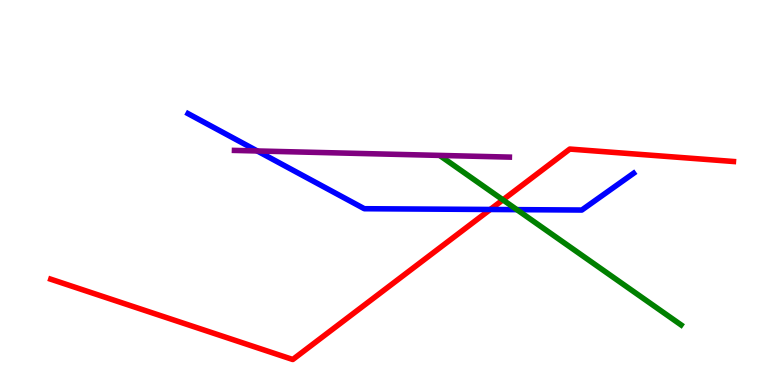[{'lines': ['blue', 'red'], 'intersections': [{'x': 6.33, 'y': 4.56}]}, {'lines': ['green', 'red'], 'intersections': [{'x': 6.49, 'y': 4.81}]}, {'lines': ['purple', 'red'], 'intersections': []}, {'lines': ['blue', 'green'], 'intersections': [{'x': 6.67, 'y': 4.55}]}, {'lines': ['blue', 'purple'], 'intersections': [{'x': 3.32, 'y': 6.08}]}, {'lines': ['green', 'purple'], 'intersections': []}]